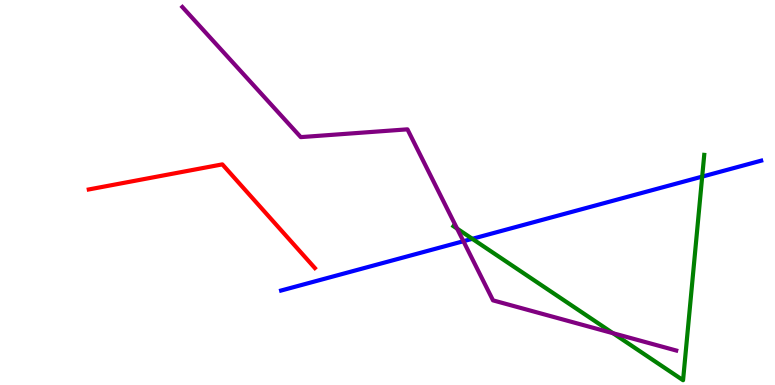[{'lines': ['blue', 'red'], 'intersections': []}, {'lines': ['green', 'red'], 'intersections': []}, {'lines': ['purple', 'red'], 'intersections': []}, {'lines': ['blue', 'green'], 'intersections': [{'x': 6.09, 'y': 3.8}, {'x': 9.06, 'y': 5.41}]}, {'lines': ['blue', 'purple'], 'intersections': [{'x': 5.98, 'y': 3.73}]}, {'lines': ['green', 'purple'], 'intersections': [{'x': 5.9, 'y': 4.06}, {'x': 7.91, 'y': 1.35}]}]